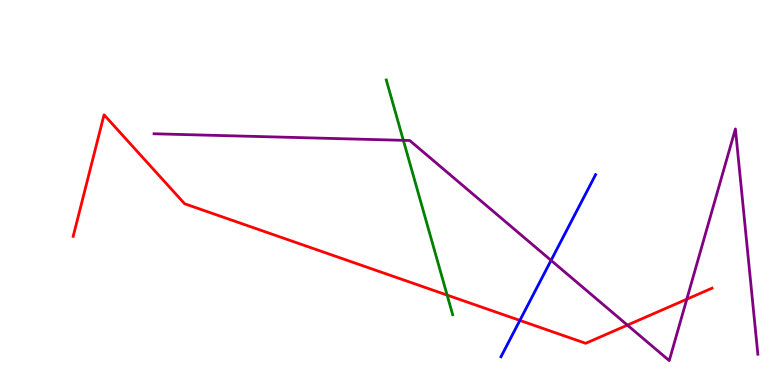[{'lines': ['blue', 'red'], 'intersections': [{'x': 6.71, 'y': 1.68}]}, {'lines': ['green', 'red'], 'intersections': [{'x': 5.77, 'y': 2.34}]}, {'lines': ['purple', 'red'], 'intersections': [{'x': 8.1, 'y': 1.56}, {'x': 8.86, 'y': 2.23}]}, {'lines': ['blue', 'green'], 'intersections': []}, {'lines': ['blue', 'purple'], 'intersections': [{'x': 7.11, 'y': 3.24}]}, {'lines': ['green', 'purple'], 'intersections': [{'x': 5.2, 'y': 6.36}]}]